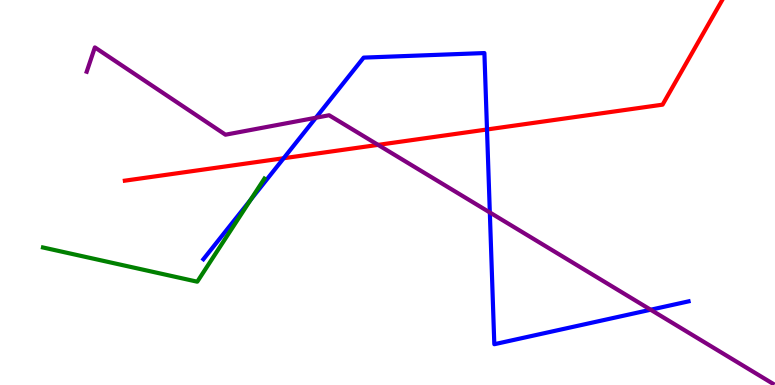[{'lines': ['blue', 'red'], 'intersections': [{'x': 3.66, 'y': 5.89}, {'x': 6.28, 'y': 6.64}]}, {'lines': ['green', 'red'], 'intersections': []}, {'lines': ['purple', 'red'], 'intersections': [{'x': 4.88, 'y': 6.24}]}, {'lines': ['blue', 'green'], 'intersections': [{'x': 3.23, 'y': 4.81}]}, {'lines': ['blue', 'purple'], 'intersections': [{'x': 4.08, 'y': 6.94}, {'x': 6.32, 'y': 4.48}, {'x': 8.4, 'y': 1.95}]}, {'lines': ['green', 'purple'], 'intersections': []}]